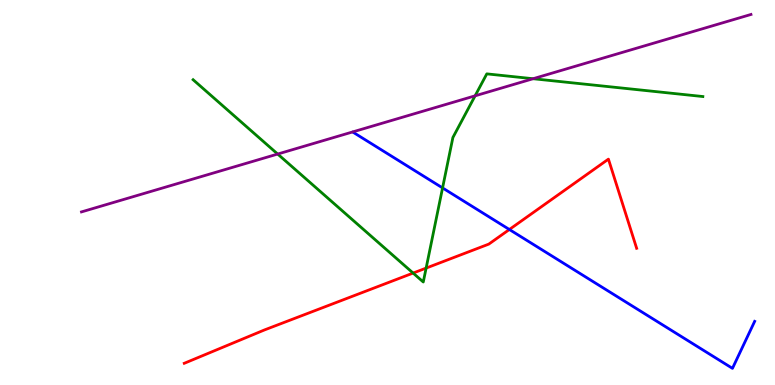[{'lines': ['blue', 'red'], 'intersections': [{'x': 6.57, 'y': 4.04}]}, {'lines': ['green', 'red'], 'intersections': [{'x': 5.33, 'y': 2.91}, {'x': 5.5, 'y': 3.04}]}, {'lines': ['purple', 'red'], 'intersections': []}, {'lines': ['blue', 'green'], 'intersections': [{'x': 5.71, 'y': 5.12}]}, {'lines': ['blue', 'purple'], 'intersections': []}, {'lines': ['green', 'purple'], 'intersections': [{'x': 3.58, 'y': 6.0}, {'x': 6.13, 'y': 7.51}, {'x': 6.88, 'y': 7.96}]}]